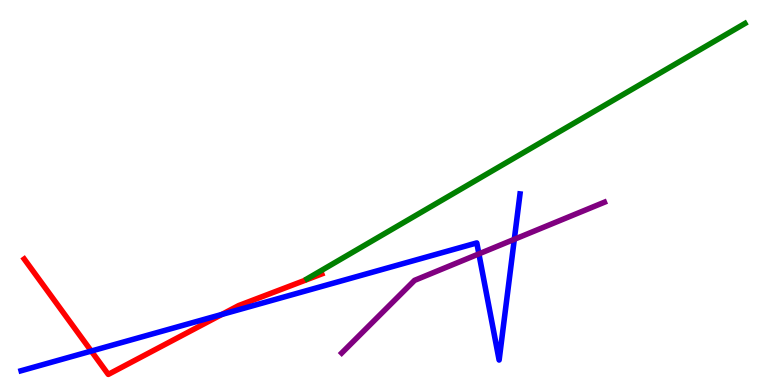[{'lines': ['blue', 'red'], 'intersections': [{'x': 1.18, 'y': 0.882}, {'x': 2.86, 'y': 1.83}]}, {'lines': ['green', 'red'], 'intersections': []}, {'lines': ['purple', 'red'], 'intersections': []}, {'lines': ['blue', 'green'], 'intersections': []}, {'lines': ['blue', 'purple'], 'intersections': [{'x': 6.18, 'y': 3.41}, {'x': 6.64, 'y': 3.78}]}, {'lines': ['green', 'purple'], 'intersections': []}]